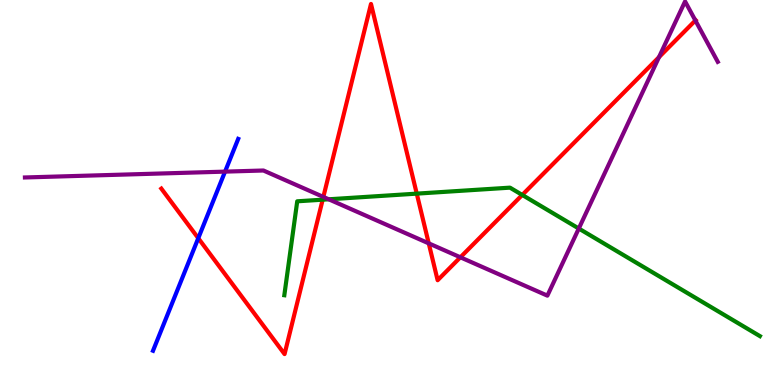[{'lines': ['blue', 'red'], 'intersections': [{'x': 2.56, 'y': 3.81}]}, {'lines': ['green', 'red'], 'intersections': [{'x': 4.16, 'y': 4.81}, {'x': 5.38, 'y': 4.97}, {'x': 6.74, 'y': 4.94}]}, {'lines': ['purple', 'red'], 'intersections': [{'x': 4.17, 'y': 4.89}, {'x': 5.53, 'y': 3.68}, {'x': 5.94, 'y': 3.32}, {'x': 8.5, 'y': 8.52}, {'x': 8.97, 'y': 9.47}]}, {'lines': ['blue', 'green'], 'intersections': []}, {'lines': ['blue', 'purple'], 'intersections': [{'x': 2.9, 'y': 5.54}]}, {'lines': ['green', 'purple'], 'intersections': [{'x': 4.24, 'y': 4.82}, {'x': 7.47, 'y': 4.06}]}]